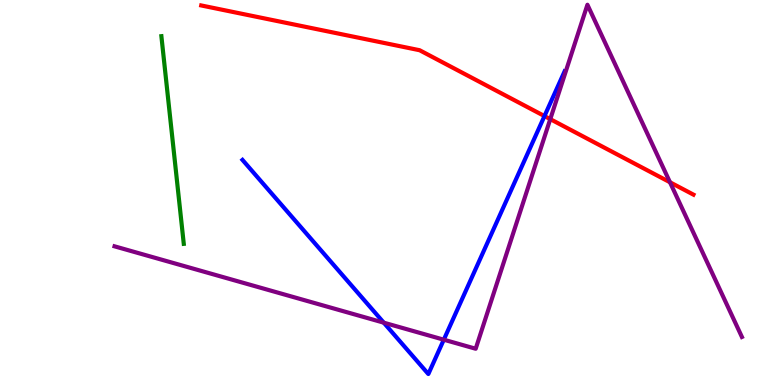[{'lines': ['blue', 'red'], 'intersections': [{'x': 7.03, 'y': 6.99}]}, {'lines': ['green', 'red'], 'intersections': []}, {'lines': ['purple', 'red'], 'intersections': [{'x': 7.1, 'y': 6.91}, {'x': 8.64, 'y': 5.27}]}, {'lines': ['blue', 'green'], 'intersections': []}, {'lines': ['blue', 'purple'], 'intersections': [{'x': 4.95, 'y': 1.62}, {'x': 5.73, 'y': 1.18}]}, {'lines': ['green', 'purple'], 'intersections': []}]